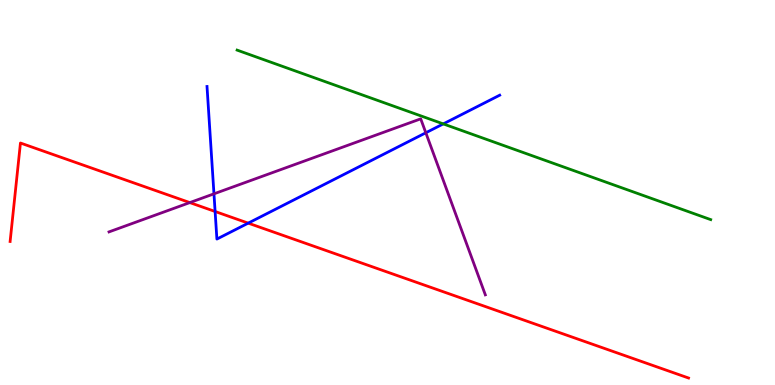[{'lines': ['blue', 'red'], 'intersections': [{'x': 2.78, 'y': 4.51}, {'x': 3.2, 'y': 4.2}]}, {'lines': ['green', 'red'], 'intersections': []}, {'lines': ['purple', 'red'], 'intersections': [{'x': 2.45, 'y': 4.74}]}, {'lines': ['blue', 'green'], 'intersections': [{'x': 5.72, 'y': 6.78}]}, {'lines': ['blue', 'purple'], 'intersections': [{'x': 2.76, 'y': 4.97}, {'x': 5.49, 'y': 6.55}]}, {'lines': ['green', 'purple'], 'intersections': []}]